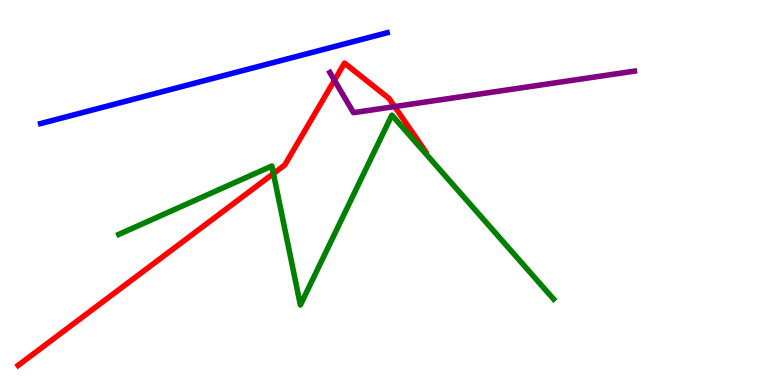[{'lines': ['blue', 'red'], 'intersections': []}, {'lines': ['green', 'red'], 'intersections': [{'x': 3.53, 'y': 5.49}]}, {'lines': ['purple', 'red'], 'intersections': [{'x': 4.32, 'y': 7.92}, {'x': 5.09, 'y': 7.23}]}, {'lines': ['blue', 'green'], 'intersections': []}, {'lines': ['blue', 'purple'], 'intersections': []}, {'lines': ['green', 'purple'], 'intersections': []}]